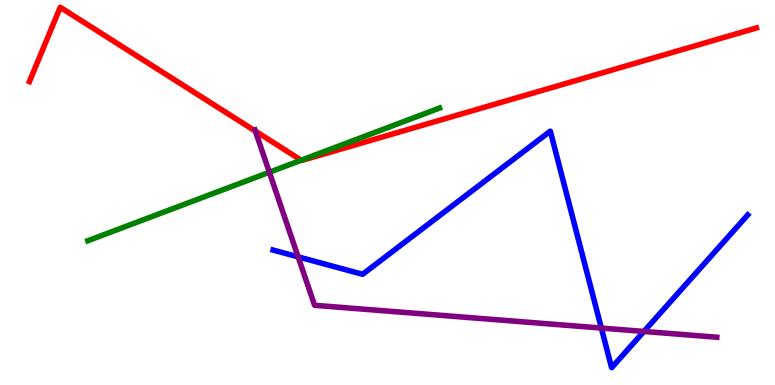[{'lines': ['blue', 'red'], 'intersections': []}, {'lines': ['green', 'red'], 'intersections': [{'x': 3.89, 'y': 5.84}]}, {'lines': ['purple', 'red'], 'intersections': [{'x': 3.3, 'y': 6.59}]}, {'lines': ['blue', 'green'], 'intersections': []}, {'lines': ['blue', 'purple'], 'intersections': [{'x': 3.85, 'y': 3.33}, {'x': 7.76, 'y': 1.48}, {'x': 8.31, 'y': 1.39}]}, {'lines': ['green', 'purple'], 'intersections': [{'x': 3.48, 'y': 5.53}]}]